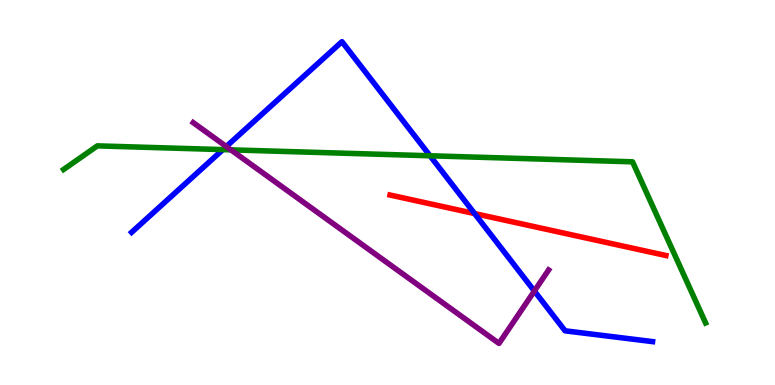[{'lines': ['blue', 'red'], 'intersections': [{'x': 6.12, 'y': 4.45}]}, {'lines': ['green', 'red'], 'intersections': []}, {'lines': ['purple', 'red'], 'intersections': []}, {'lines': ['blue', 'green'], 'intersections': [{'x': 2.88, 'y': 6.11}, {'x': 5.55, 'y': 5.95}]}, {'lines': ['blue', 'purple'], 'intersections': [{'x': 2.92, 'y': 6.19}, {'x': 6.9, 'y': 2.44}]}, {'lines': ['green', 'purple'], 'intersections': [{'x': 2.98, 'y': 6.11}]}]